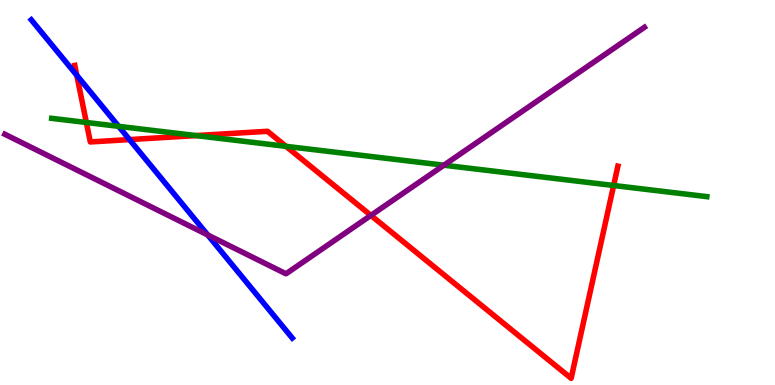[{'lines': ['blue', 'red'], 'intersections': [{'x': 0.991, 'y': 8.04}, {'x': 1.67, 'y': 6.37}]}, {'lines': ['green', 'red'], 'intersections': [{'x': 1.11, 'y': 6.82}, {'x': 2.53, 'y': 6.48}, {'x': 3.69, 'y': 6.2}, {'x': 7.92, 'y': 5.18}]}, {'lines': ['purple', 'red'], 'intersections': [{'x': 4.79, 'y': 4.41}]}, {'lines': ['blue', 'green'], 'intersections': [{'x': 1.53, 'y': 6.72}]}, {'lines': ['blue', 'purple'], 'intersections': [{'x': 2.68, 'y': 3.9}]}, {'lines': ['green', 'purple'], 'intersections': [{'x': 5.73, 'y': 5.71}]}]